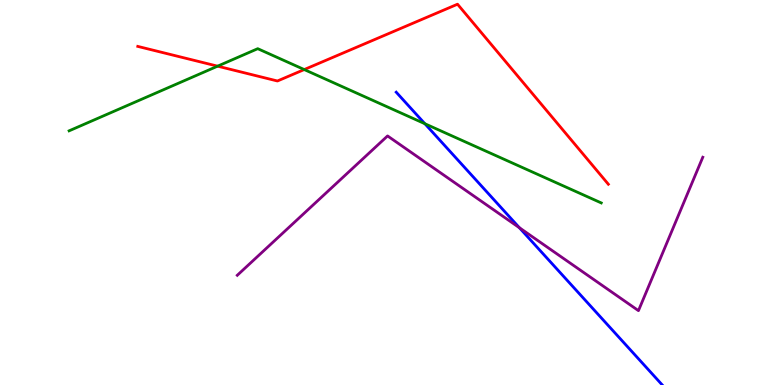[{'lines': ['blue', 'red'], 'intersections': []}, {'lines': ['green', 'red'], 'intersections': [{'x': 2.81, 'y': 8.28}, {'x': 3.93, 'y': 8.19}]}, {'lines': ['purple', 'red'], 'intersections': []}, {'lines': ['blue', 'green'], 'intersections': [{'x': 5.48, 'y': 6.79}]}, {'lines': ['blue', 'purple'], 'intersections': [{'x': 6.7, 'y': 4.09}]}, {'lines': ['green', 'purple'], 'intersections': []}]